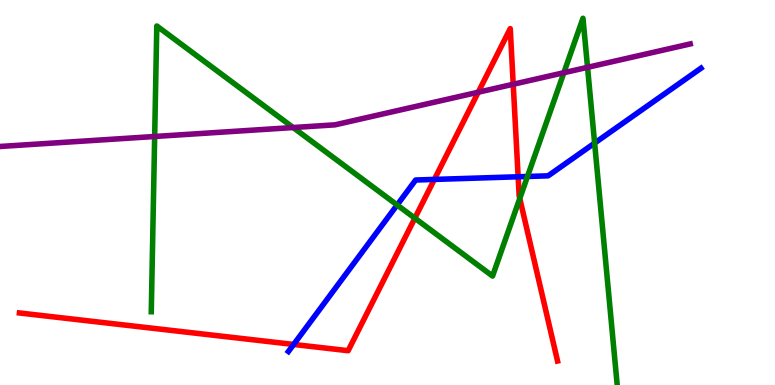[{'lines': ['blue', 'red'], 'intersections': [{'x': 3.79, 'y': 1.05}, {'x': 5.6, 'y': 5.34}, {'x': 6.69, 'y': 5.41}]}, {'lines': ['green', 'red'], 'intersections': [{'x': 5.35, 'y': 4.33}, {'x': 6.71, 'y': 4.84}]}, {'lines': ['purple', 'red'], 'intersections': [{'x': 6.17, 'y': 7.6}, {'x': 6.62, 'y': 7.81}]}, {'lines': ['blue', 'green'], 'intersections': [{'x': 5.12, 'y': 4.68}, {'x': 6.81, 'y': 5.42}, {'x': 7.67, 'y': 6.28}]}, {'lines': ['blue', 'purple'], 'intersections': []}, {'lines': ['green', 'purple'], 'intersections': [{'x': 2.0, 'y': 6.45}, {'x': 3.78, 'y': 6.69}, {'x': 7.28, 'y': 8.11}, {'x': 7.58, 'y': 8.25}]}]